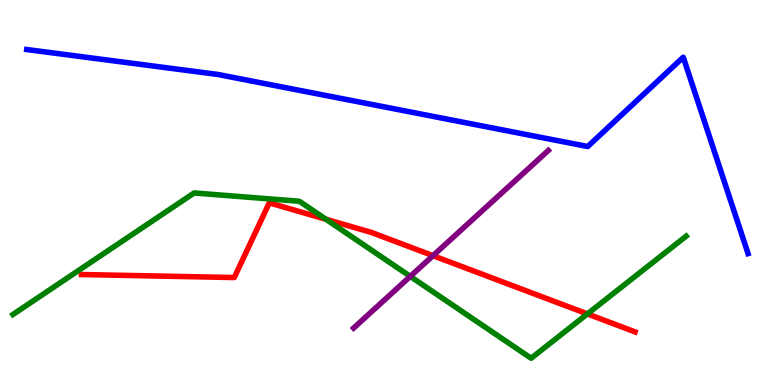[{'lines': ['blue', 'red'], 'intersections': []}, {'lines': ['green', 'red'], 'intersections': [{'x': 4.21, 'y': 4.31}, {'x': 7.58, 'y': 1.85}]}, {'lines': ['purple', 'red'], 'intersections': [{'x': 5.59, 'y': 3.36}]}, {'lines': ['blue', 'green'], 'intersections': []}, {'lines': ['blue', 'purple'], 'intersections': []}, {'lines': ['green', 'purple'], 'intersections': [{'x': 5.29, 'y': 2.82}]}]